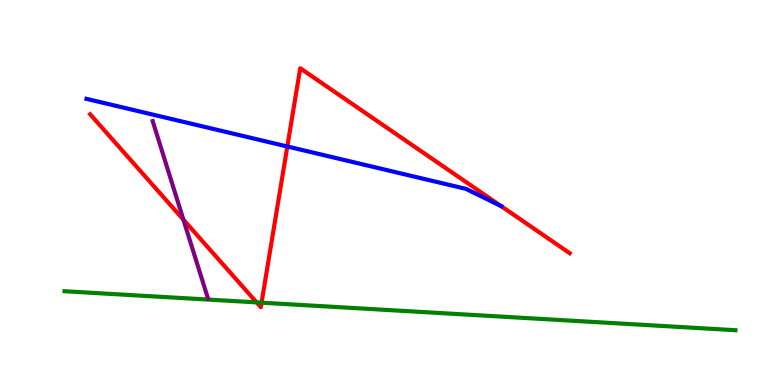[{'lines': ['blue', 'red'], 'intersections': [{'x': 3.71, 'y': 6.19}, {'x': 6.46, 'y': 4.65}]}, {'lines': ['green', 'red'], 'intersections': [{'x': 3.31, 'y': 2.15}, {'x': 3.37, 'y': 2.14}]}, {'lines': ['purple', 'red'], 'intersections': [{'x': 2.37, 'y': 4.29}]}, {'lines': ['blue', 'green'], 'intersections': []}, {'lines': ['blue', 'purple'], 'intersections': []}, {'lines': ['green', 'purple'], 'intersections': []}]